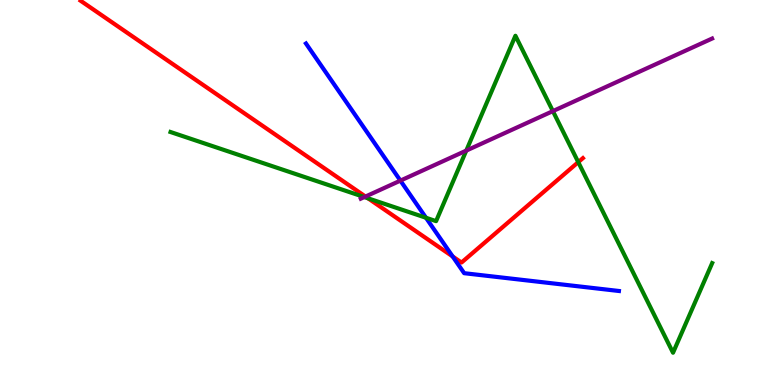[{'lines': ['blue', 'red'], 'intersections': [{'x': 5.84, 'y': 3.34}]}, {'lines': ['green', 'red'], 'intersections': [{'x': 4.75, 'y': 4.85}, {'x': 7.46, 'y': 5.79}]}, {'lines': ['purple', 'red'], 'intersections': [{'x': 4.72, 'y': 4.9}]}, {'lines': ['blue', 'green'], 'intersections': [{'x': 5.5, 'y': 4.34}]}, {'lines': ['blue', 'purple'], 'intersections': [{'x': 5.17, 'y': 5.31}]}, {'lines': ['green', 'purple'], 'intersections': [{'x': 4.7, 'y': 4.88}, {'x': 6.02, 'y': 6.09}, {'x': 7.13, 'y': 7.11}]}]